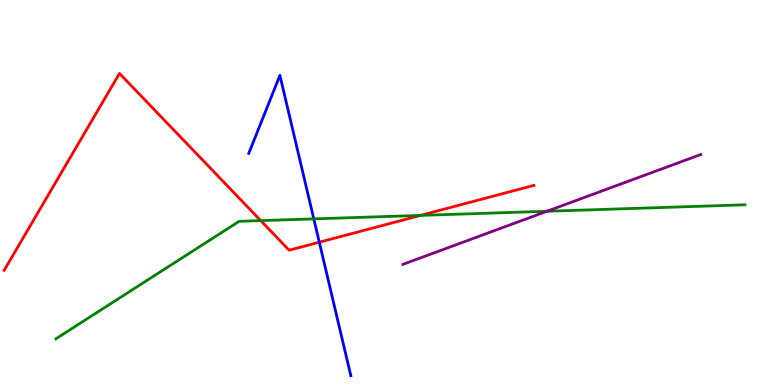[{'lines': ['blue', 'red'], 'intersections': [{'x': 4.12, 'y': 3.71}]}, {'lines': ['green', 'red'], 'intersections': [{'x': 3.36, 'y': 4.27}, {'x': 5.43, 'y': 4.41}]}, {'lines': ['purple', 'red'], 'intersections': []}, {'lines': ['blue', 'green'], 'intersections': [{'x': 4.05, 'y': 4.31}]}, {'lines': ['blue', 'purple'], 'intersections': []}, {'lines': ['green', 'purple'], 'intersections': [{'x': 7.06, 'y': 4.51}]}]